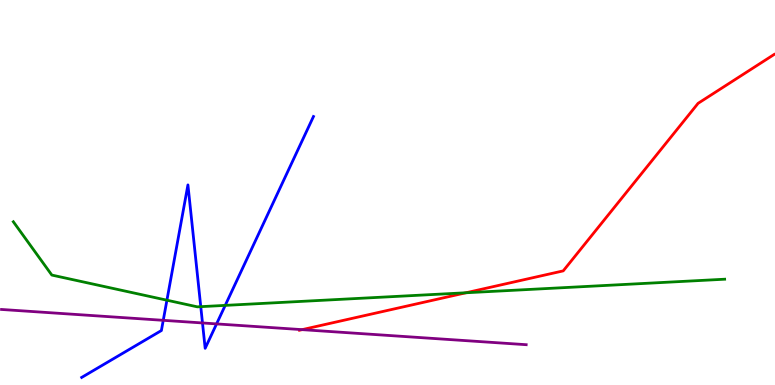[{'lines': ['blue', 'red'], 'intersections': []}, {'lines': ['green', 'red'], 'intersections': [{'x': 6.01, 'y': 2.4}]}, {'lines': ['purple', 'red'], 'intersections': [{'x': 3.9, 'y': 1.44}]}, {'lines': ['blue', 'green'], 'intersections': [{'x': 2.15, 'y': 2.2}, {'x': 2.59, 'y': 2.03}, {'x': 2.91, 'y': 2.07}]}, {'lines': ['blue', 'purple'], 'intersections': [{'x': 2.11, 'y': 1.68}, {'x': 2.61, 'y': 1.61}, {'x': 2.79, 'y': 1.59}]}, {'lines': ['green', 'purple'], 'intersections': []}]